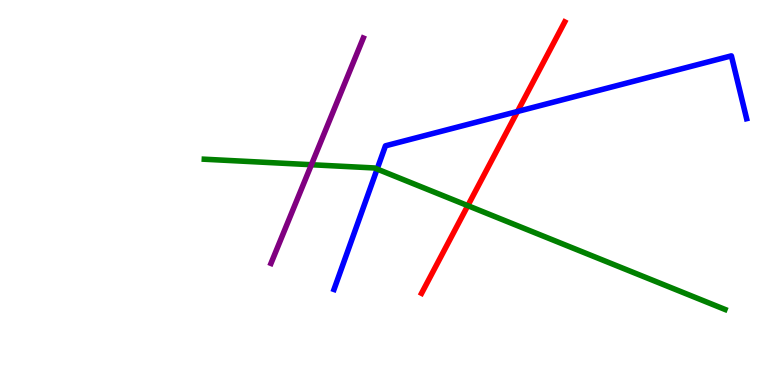[{'lines': ['blue', 'red'], 'intersections': [{'x': 6.68, 'y': 7.1}]}, {'lines': ['green', 'red'], 'intersections': [{'x': 6.04, 'y': 4.66}]}, {'lines': ['purple', 'red'], 'intersections': []}, {'lines': ['blue', 'green'], 'intersections': [{'x': 4.87, 'y': 5.61}]}, {'lines': ['blue', 'purple'], 'intersections': []}, {'lines': ['green', 'purple'], 'intersections': [{'x': 4.02, 'y': 5.72}]}]